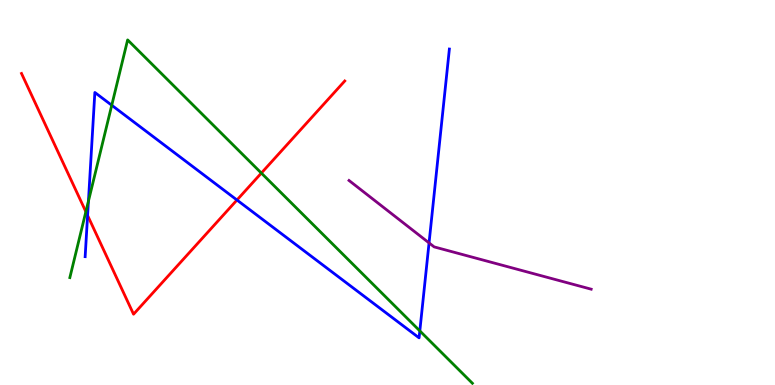[{'lines': ['blue', 'red'], 'intersections': [{'x': 1.13, 'y': 4.4}, {'x': 3.06, 'y': 4.8}]}, {'lines': ['green', 'red'], 'intersections': [{'x': 1.11, 'y': 4.5}, {'x': 3.37, 'y': 5.5}]}, {'lines': ['purple', 'red'], 'intersections': []}, {'lines': ['blue', 'green'], 'intersections': [{'x': 1.14, 'y': 4.77}, {'x': 1.44, 'y': 7.27}, {'x': 5.42, 'y': 1.41}]}, {'lines': ['blue', 'purple'], 'intersections': [{'x': 5.54, 'y': 3.69}]}, {'lines': ['green', 'purple'], 'intersections': []}]